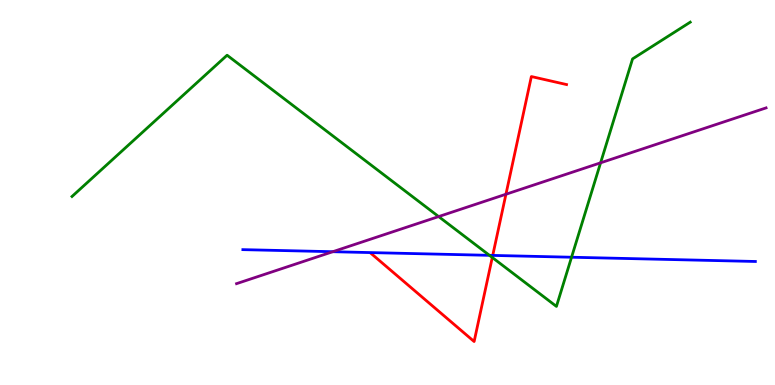[{'lines': ['blue', 'red'], 'intersections': [{'x': 6.36, 'y': 3.37}]}, {'lines': ['green', 'red'], 'intersections': [{'x': 6.35, 'y': 3.31}]}, {'lines': ['purple', 'red'], 'intersections': [{'x': 6.53, 'y': 4.95}]}, {'lines': ['blue', 'green'], 'intersections': [{'x': 6.32, 'y': 3.37}, {'x': 7.37, 'y': 3.32}]}, {'lines': ['blue', 'purple'], 'intersections': [{'x': 4.29, 'y': 3.46}]}, {'lines': ['green', 'purple'], 'intersections': [{'x': 5.66, 'y': 4.37}, {'x': 7.75, 'y': 5.77}]}]